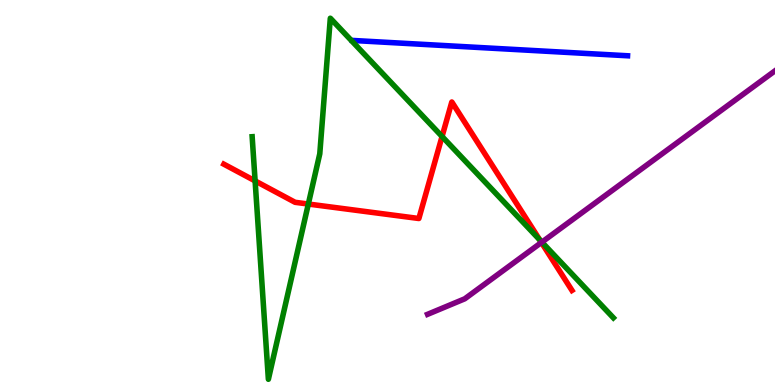[{'lines': ['blue', 'red'], 'intersections': []}, {'lines': ['green', 'red'], 'intersections': [{'x': 3.29, 'y': 5.3}, {'x': 3.98, 'y': 4.7}, {'x': 5.7, 'y': 6.45}, {'x': 6.96, 'y': 3.77}]}, {'lines': ['purple', 'red'], 'intersections': [{'x': 6.99, 'y': 3.7}]}, {'lines': ['blue', 'green'], 'intersections': []}, {'lines': ['blue', 'purple'], 'intersections': []}, {'lines': ['green', 'purple'], 'intersections': [{'x': 6.99, 'y': 3.71}]}]